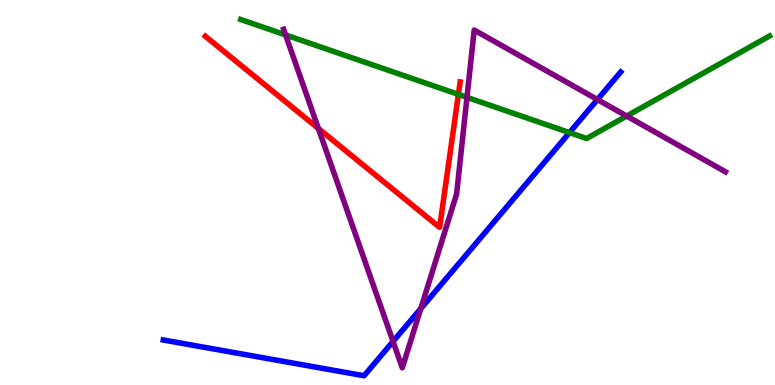[{'lines': ['blue', 'red'], 'intersections': []}, {'lines': ['green', 'red'], 'intersections': [{'x': 5.91, 'y': 7.55}]}, {'lines': ['purple', 'red'], 'intersections': [{'x': 4.11, 'y': 6.66}]}, {'lines': ['blue', 'green'], 'intersections': [{'x': 7.35, 'y': 6.56}]}, {'lines': ['blue', 'purple'], 'intersections': [{'x': 5.07, 'y': 1.13}, {'x': 5.43, 'y': 1.98}, {'x': 7.71, 'y': 7.41}]}, {'lines': ['green', 'purple'], 'intersections': [{'x': 3.68, 'y': 9.09}, {'x': 6.03, 'y': 7.47}, {'x': 8.09, 'y': 6.99}]}]